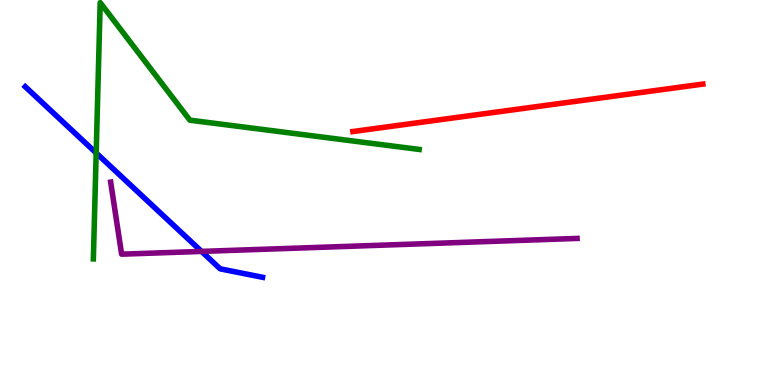[{'lines': ['blue', 'red'], 'intersections': []}, {'lines': ['green', 'red'], 'intersections': []}, {'lines': ['purple', 'red'], 'intersections': []}, {'lines': ['blue', 'green'], 'intersections': [{'x': 1.24, 'y': 6.03}]}, {'lines': ['blue', 'purple'], 'intersections': [{'x': 2.6, 'y': 3.47}]}, {'lines': ['green', 'purple'], 'intersections': []}]